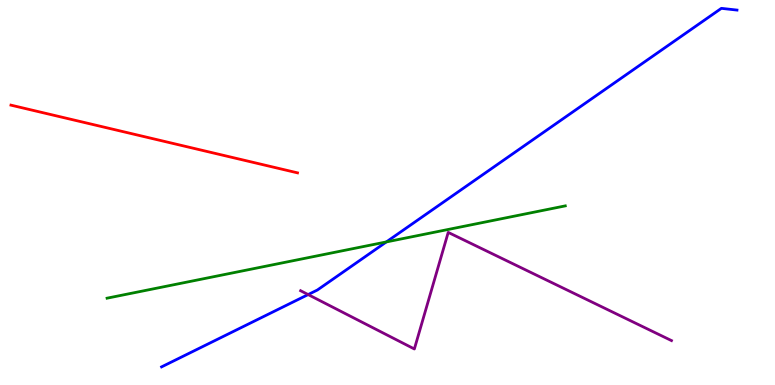[{'lines': ['blue', 'red'], 'intersections': []}, {'lines': ['green', 'red'], 'intersections': []}, {'lines': ['purple', 'red'], 'intersections': []}, {'lines': ['blue', 'green'], 'intersections': [{'x': 4.99, 'y': 3.72}]}, {'lines': ['blue', 'purple'], 'intersections': [{'x': 3.98, 'y': 2.35}]}, {'lines': ['green', 'purple'], 'intersections': []}]